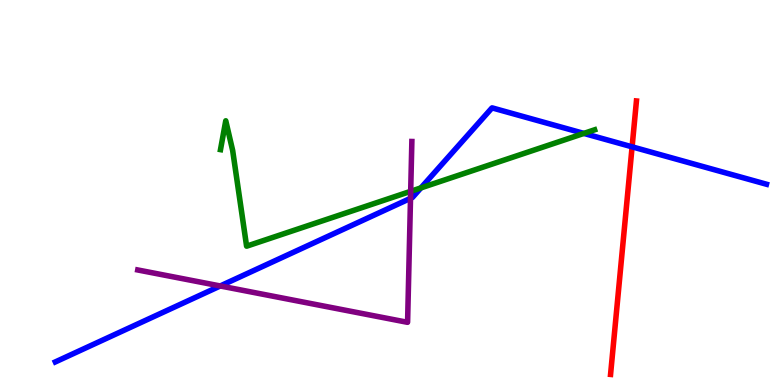[{'lines': ['blue', 'red'], 'intersections': [{'x': 8.16, 'y': 6.19}]}, {'lines': ['green', 'red'], 'intersections': []}, {'lines': ['purple', 'red'], 'intersections': []}, {'lines': ['blue', 'green'], 'intersections': [{'x': 5.43, 'y': 5.12}, {'x': 7.53, 'y': 6.53}]}, {'lines': ['blue', 'purple'], 'intersections': [{'x': 2.84, 'y': 2.57}, {'x': 5.3, 'y': 4.85}]}, {'lines': ['green', 'purple'], 'intersections': [{'x': 5.3, 'y': 5.03}]}]